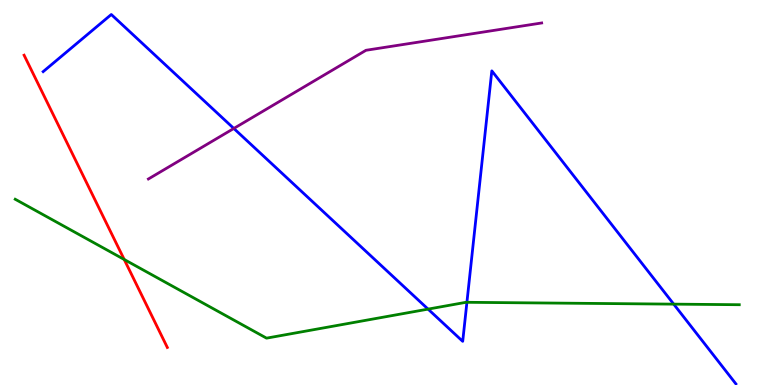[{'lines': ['blue', 'red'], 'intersections': []}, {'lines': ['green', 'red'], 'intersections': [{'x': 1.6, 'y': 3.26}]}, {'lines': ['purple', 'red'], 'intersections': []}, {'lines': ['blue', 'green'], 'intersections': [{'x': 5.52, 'y': 1.97}, {'x': 6.02, 'y': 2.15}, {'x': 8.69, 'y': 2.1}]}, {'lines': ['blue', 'purple'], 'intersections': [{'x': 3.02, 'y': 6.66}]}, {'lines': ['green', 'purple'], 'intersections': []}]